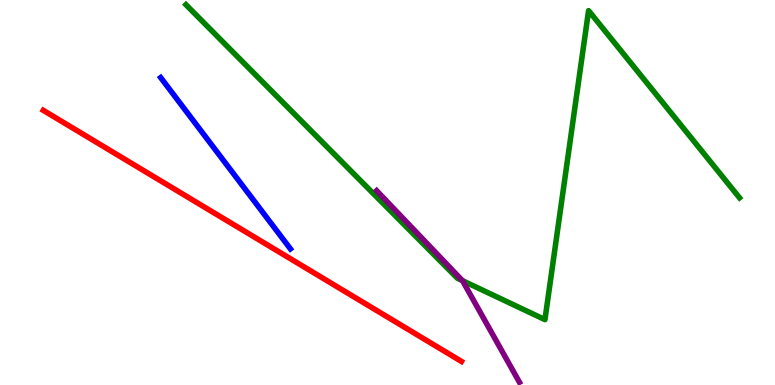[{'lines': ['blue', 'red'], 'intersections': []}, {'lines': ['green', 'red'], 'intersections': []}, {'lines': ['purple', 'red'], 'intersections': []}, {'lines': ['blue', 'green'], 'intersections': []}, {'lines': ['blue', 'purple'], 'intersections': []}, {'lines': ['green', 'purple'], 'intersections': [{'x': 5.97, 'y': 2.71}]}]